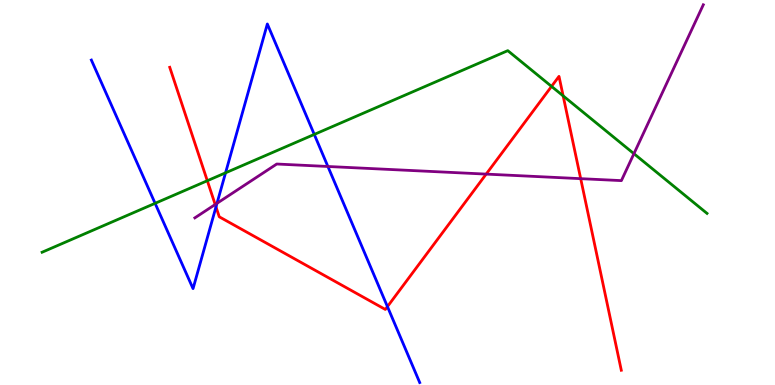[{'lines': ['blue', 'red'], 'intersections': [{'x': 2.79, 'y': 4.63}, {'x': 5.0, 'y': 2.04}]}, {'lines': ['green', 'red'], 'intersections': [{'x': 2.68, 'y': 5.31}, {'x': 7.12, 'y': 7.76}, {'x': 7.27, 'y': 7.51}]}, {'lines': ['purple', 'red'], 'intersections': [{'x': 2.78, 'y': 4.69}, {'x': 6.27, 'y': 5.48}, {'x': 7.49, 'y': 5.36}]}, {'lines': ['blue', 'green'], 'intersections': [{'x': 2.0, 'y': 4.72}, {'x': 2.91, 'y': 5.51}, {'x': 4.06, 'y': 6.51}]}, {'lines': ['blue', 'purple'], 'intersections': [{'x': 2.8, 'y': 4.72}, {'x': 4.23, 'y': 5.68}]}, {'lines': ['green', 'purple'], 'intersections': [{'x': 8.18, 'y': 6.01}]}]